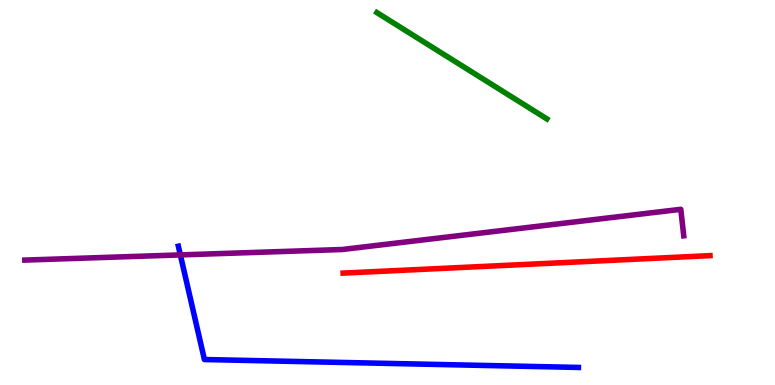[{'lines': ['blue', 'red'], 'intersections': []}, {'lines': ['green', 'red'], 'intersections': []}, {'lines': ['purple', 'red'], 'intersections': []}, {'lines': ['blue', 'green'], 'intersections': []}, {'lines': ['blue', 'purple'], 'intersections': [{'x': 2.33, 'y': 3.38}]}, {'lines': ['green', 'purple'], 'intersections': []}]